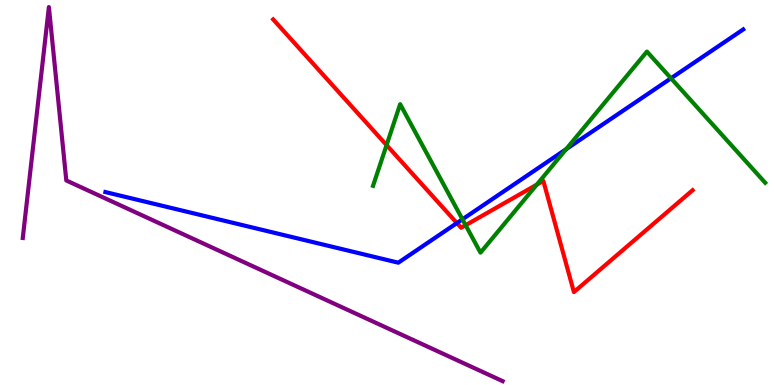[{'lines': ['blue', 'red'], 'intersections': [{'x': 5.9, 'y': 4.21}]}, {'lines': ['green', 'red'], 'intersections': [{'x': 4.99, 'y': 6.23}, {'x': 6.01, 'y': 4.15}, {'x': 6.93, 'y': 5.2}]}, {'lines': ['purple', 'red'], 'intersections': []}, {'lines': ['blue', 'green'], 'intersections': [{'x': 5.97, 'y': 4.3}, {'x': 7.3, 'y': 6.12}, {'x': 8.66, 'y': 7.97}]}, {'lines': ['blue', 'purple'], 'intersections': []}, {'lines': ['green', 'purple'], 'intersections': []}]